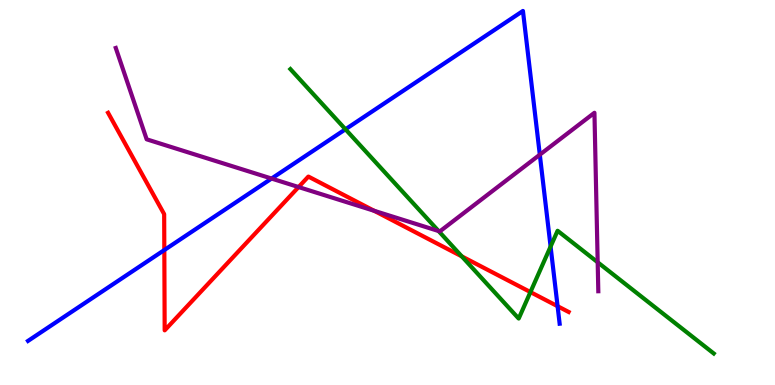[{'lines': ['blue', 'red'], 'intersections': [{'x': 2.12, 'y': 3.51}, {'x': 7.19, 'y': 2.05}]}, {'lines': ['green', 'red'], 'intersections': [{'x': 5.96, 'y': 3.34}, {'x': 6.84, 'y': 2.41}]}, {'lines': ['purple', 'red'], 'intersections': [{'x': 3.85, 'y': 5.14}, {'x': 4.83, 'y': 4.52}]}, {'lines': ['blue', 'green'], 'intersections': [{'x': 4.46, 'y': 6.64}, {'x': 7.1, 'y': 3.6}]}, {'lines': ['blue', 'purple'], 'intersections': [{'x': 3.5, 'y': 5.36}, {'x': 6.97, 'y': 5.98}]}, {'lines': ['green', 'purple'], 'intersections': [{'x': 5.66, 'y': 4.0}, {'x': 7.71, 'y': 3.19}]}]